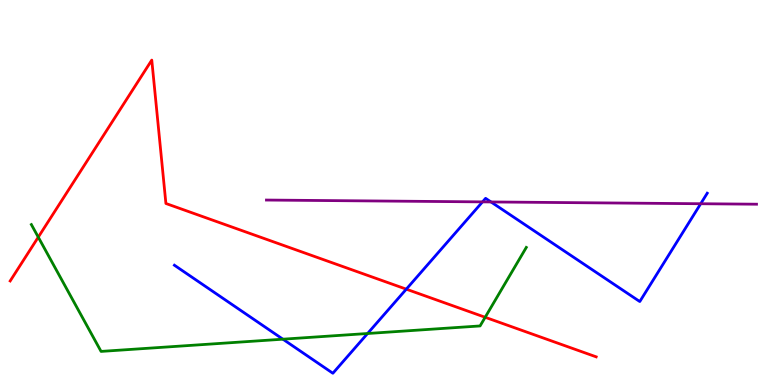[{'lines': ['blue', 'red'], 'intersections': [{'x': 5.24, 'y': 2.49}]}, {'lines': ['green', 'red'], 'intersections': [{'x': 0.494, 'y': 3.84}, {'x': 6.26, 'y': 1.76}]}, {'lines': ['purple', 'red'], 'intersections': []}, {'lines': ['blue', 'green'], 'intersections': [{'x': 3.65, 'y': 1.19}, {'x': 4.74, 'y': 1.34}]}, {'lines': ['blue', 'purple'], 'intersections': [{'x': 6.23, 'y': 4.76}, {'x': 6.34, 'y': 4.75}, {'x': 9.04, 'y': 4.71}]}, {'lines': ['green', 'purple'], 'intersections': []}]